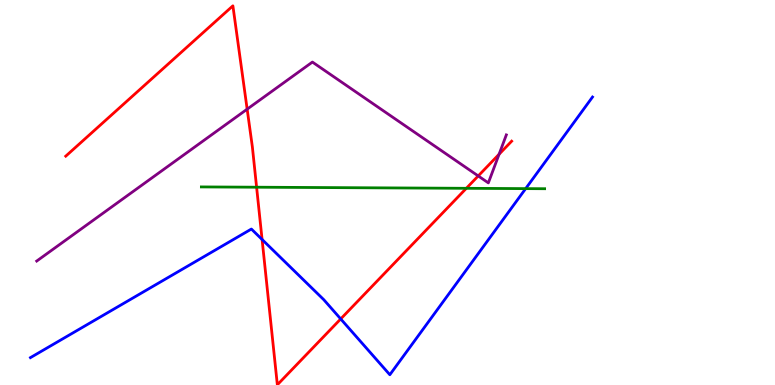[{'lines': ['blue', 'red'], 'intersections': [{'x': 3.38, 'y': 3.78}, {'x': 4.4, 'y': 1.72}]}, {'lines': ['green', 'red'], 'intersections': [{'x': 3.31, 'y': 5.14}, {'x': 6.02, 'y': 5.11}]}, {'lines': ['purple', 'red'], 'intersections': [{'x': 3.19, 'y': 7.16}, {'x': 6.17, 'y': 5.43}, {'x': 6.44, 'y': 5.99}]}, {'lines': ['blue', 'green'], 'intersections': [{'x': 6.78, 'y': 5.1}]}, {'lines': ['blue', 'purple'], 'intersections': []}, {'lines': ['green', 'purple'], 'intersections': []}]